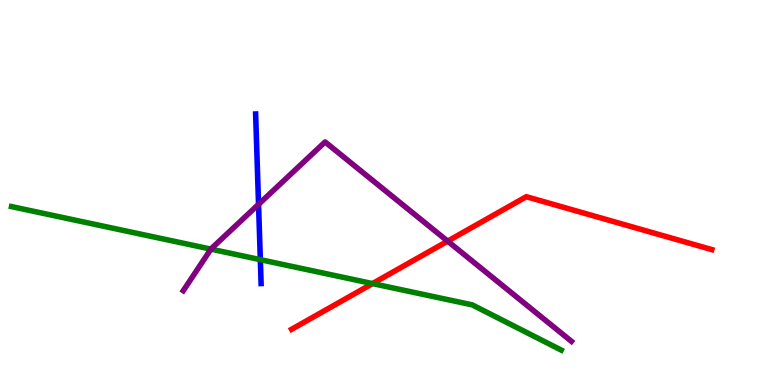[{'lines': ['blue', 'red'], 'intersections': []}, {'lines': ['green', 'red'], 'intersections': [{'x': 4.81, 'y': 2.63}]}, {'lines': ['purple', 'red'], 'intersections': [{'x': 5.78, 'y': 3.74}]}, {'lines': ['blue', 'green'], 'intersections': [{'x': 3.36, 'y': 3.26}]}, {'lines': ['blue', 'purple'], 'intersections': [{'x': 3.34, 'y': 4.69}]}, {'lines': ['green', 'purple'], 'intersections': [{'x': 2.72, 'y': 3.53}]}]